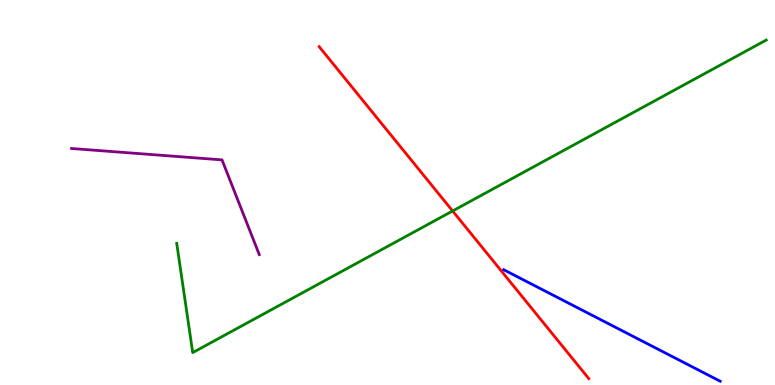[{'lines': ['blue', 'red'], 'intersections': []}, {'lines': ['green', 'red'], 'intersections': [{'x': 5.84, 'y': 4.52}]}, {'lines': ['purple', 'red'], 'intersections': []}, {'lines': ['blue', 'green'], 'intersections': []}, {'lines': ['blue', 'purple'], 'intersections': []}, {'lines': ['green', 'purple'], 'intersections': []}]